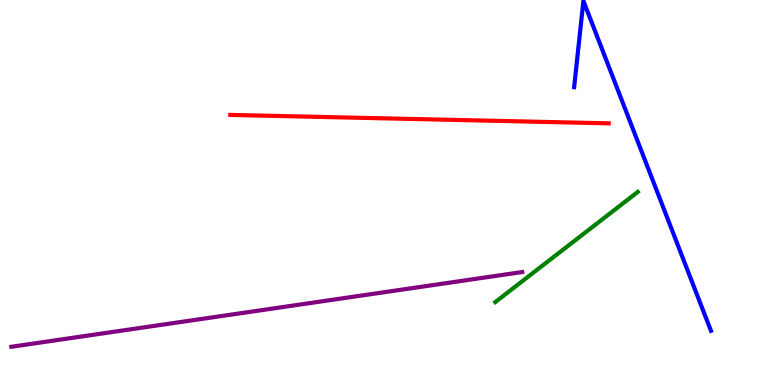[{'lines': ['blue', 'red'], 'intersections': []}, {'lines': ['green', 'red'], 'intersections': []}, {'lines': ['purple', 'red'], 'intersections': []}, {'lines': ['blue', 'green'], 'intersections': []}, {'lines': ['blue', 'purple'], 'intersections': []}, {'lines': ['green', 'purple'], 'intersections': []}]